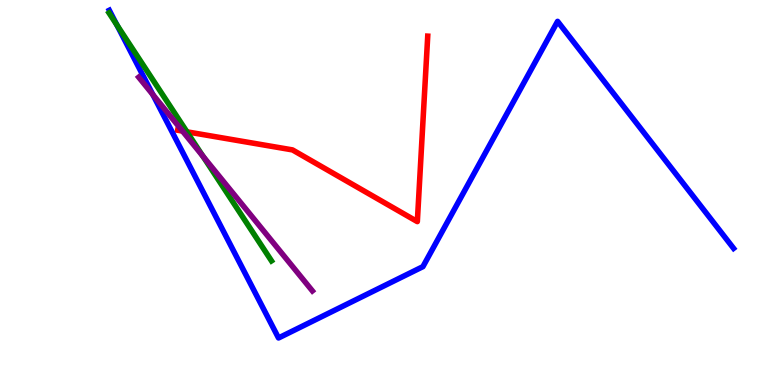[{'lines': ['blue', 'red'], 'intersections': []}, {'lines': ['green', 'red'], 'intersections': [{'x': 2.41, 'y': 6.58}]}, {'lines': ['purple', 'red'], 'intersections': [{'x': 2.35, 'y': 6.6}]}, {'lines': ['blue', 'green'], 'intersections': [{'x': 1.51, 'y': 9.35}]}, {'lines': ['blue', 'purple'], 'intersections': [{'x': 1.97, 'y': 7.54}]}, {'lines': ['green', 'purple'], 'intersections': [{'x': 2.62, 'y': 5.94}]}]